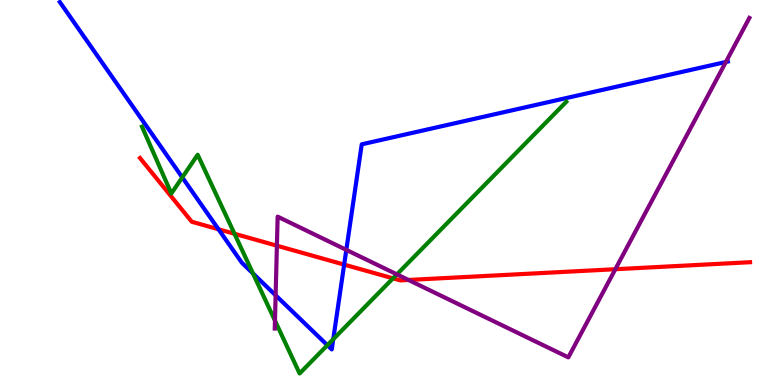[{'lines': ['blue', 'red'], 'intersections': [{'x': 2.82, 'y': 4.04}, {'x': 4.44, 'y': 3.13}]}, {'lines': ['green', 'red'], 'intersections': [{'x': 3.03, 'y': 3.93}, {'x': 5.07, 'y': 2.77}]}, {'lines': ['purple', 'red'], 'intersections': [{'x': 3.57, 'y': 3.62}, {'x': 5.27, 'y': 2.73}, {'x': 7.94, 'y': 3.01}]}, {'lines': ['blue', 'green'], 'intersections': [{'x': 2.35, 'y': 5.39}, {'x': 3.26, 'y': 2.9}, {'x': 4.22, 'y': 1.03}, {'x': 4.3, 'y': 1.19}]}, {'lines': ['blue', 'purple'], 'intersections': [{'x': 3.56, 'y': 2.33}, {'x': 4.47, 'y': 3.51}, {'x': 9.37, 'y': 8.39}]}, {'lines': ['green', 'purple'], 'intersections': [{'x': 3.55, 'y': 1.67}, {'x': 5.12, 'y': 2.87}]}]